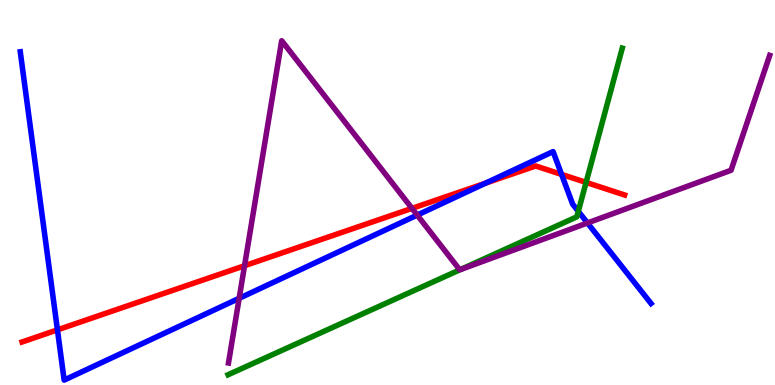[{'lines': ['blue', 'red'], 'intersections': [{'x': 0.741, 'y': 1.43}, {'x': 6.27, 'y': 5.24}, {'x': 7.25, 'y': 5.47}]}, {'lines': ['green', 'red'], 'intersections': [{'x': 7.56, 'y': 5.26}]}, {'lines': ['purple', 'red'], 'intersections': [{'x': 3.16, 'y': 3.1}, {'x': 5.32, 'y': 4.59}]}, {'lines': ['blue', 'green'], 'intersections': [{'x': 7.46, 'y': 4.51}]}, {'lines': ['blue', 'purple'], 'intersections': [{'x': 3.09, 'y': 2.25}, {'x': 5.38, 'y': 4.41}, {'x': 7.58, 'y': 4.21}]}, {'lines': ['green', 'purple'], 'intersections': [{'x': 5.93, 'y': 2.99}]}]